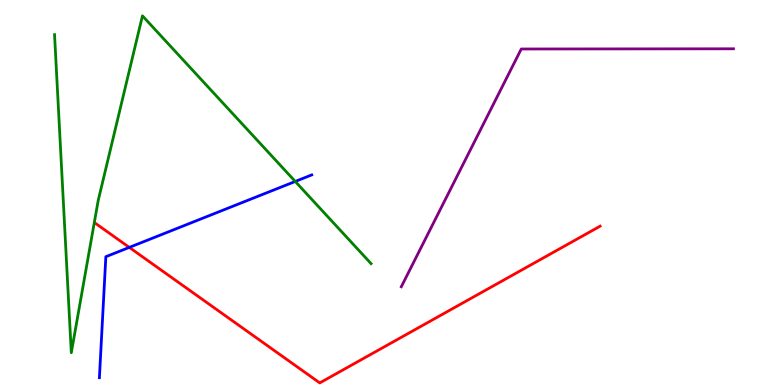[{'lines': ['blue', 'red'], 'intersections': [{'x': 1.67, 'y': 3.57}]}, {'lines': ['green', 'red'], 'intersections': []}, {'lines': ['purple', 'red'], 'intersections': []}, {'lines': ['blue', 'green'], 'intersections': [{'x': 3.81, 'y': 5.29}]}, {'lines': ['blue', 'purple'], 'intersections': []}, {'lines': ['green', 'purple'], 'intersections': []}]